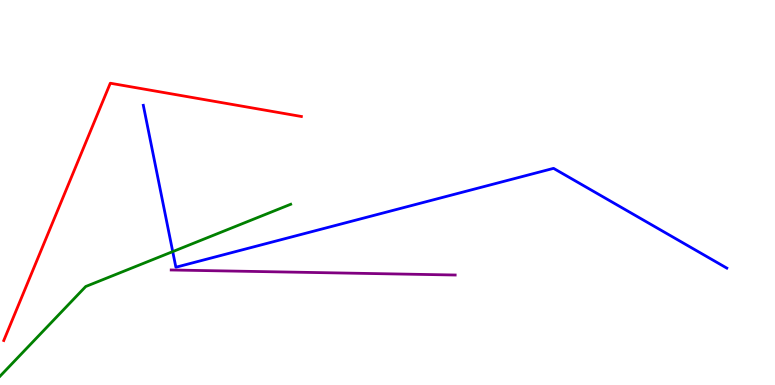[{'lines': ['blue', 'red'], 'intersections': []}, {'lines': ['green', 'red'], 'intersections': []}, {'lines': ['purple', 'red'], 'intersections': []}, {'lines': ['blue', 'green'], 'intersections': [{'x': 2.23, 'y': 3.46}]}, {'lines': ['blue', 'purple'], 'intersections': []}, {'lines': ['green', 'purple'], 'intersections': []}]